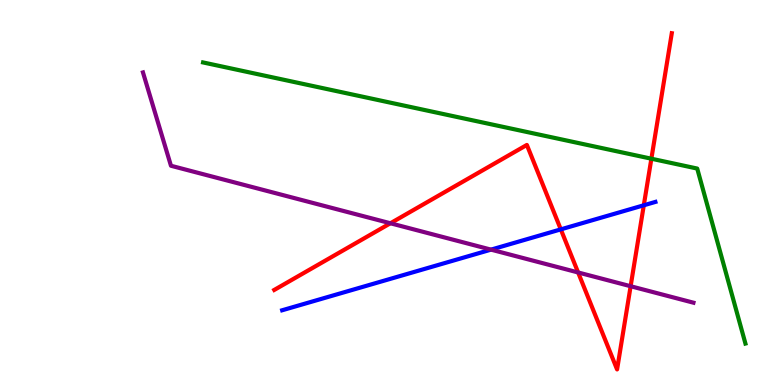[{'lines': ['blue', 'red'], 'intersections': [{'x': 7.24, 'y': 4.04}, {'x': 8.31, 'y': 4.67}]}, {'lines': ['green', 'red'], 'intersections': [{'x': 8.4, 'y': 5.88}]}, {'lines': ['purple', 'red'], 'intersections': [{'x': 5.04, 'y': 4.2}, {'x': 7.46, 'y': 2.92}, {'x': 8.14, 'y': 2.57}]}, {'lines': ['blue', 'green'], 'intersections': []}, {'lines': ['blue', 'purple'], 'intersections': [{'x': 6.34, 'y': 3.52}]}, {'lines': ['green', 'purple'], 'intersections': []}]